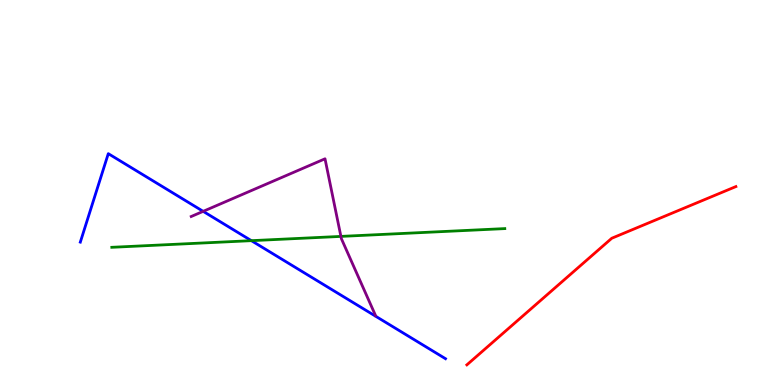[{'lines': ['blue', 'red'], 'intersections': []}, {'lines': ['green', 'red'], 'intersections': []}, {'lines': ['purple', 'red'], 'intersections': []}, {'lines': ['blue', 'green'], 'intersections': [{'x': 3.24, 'y': 3.75}]}, {'lines': ['blue', 'purple'], 'intersections': [{'x': 2.62, 'y': 4.51}]}, {'lines': ['green', 'purple'], 'intersections': [{'x': 4.4, 'y': 3.86}]}]